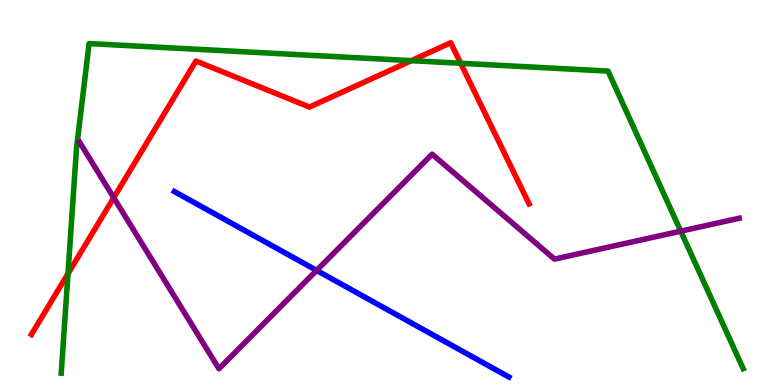[{'lines': ['blue', 'red'], 'intersections': []}, {'lines': ['green', 'red'], 'intersections': [{'x': 0.877, 'y': 2.89}, {'x': 5.31, 'y': 8.42}, {'x': 5.94, 'y': 8.36}]}, {'lines': ['purple', 'red'], 'intersections': [{'x': 1.47, 'y': 4.87}]}, {'lines': ['blue', 'green'], 'intersections': []}, {'lines': ['blue', 'purple'], 'intersections': [{'x': 4.09, 'y': 2.98}]}, {'lines': ['green', 'purple'], 'intersections': [{'x': 8.78, 'y': 4.0}]}]